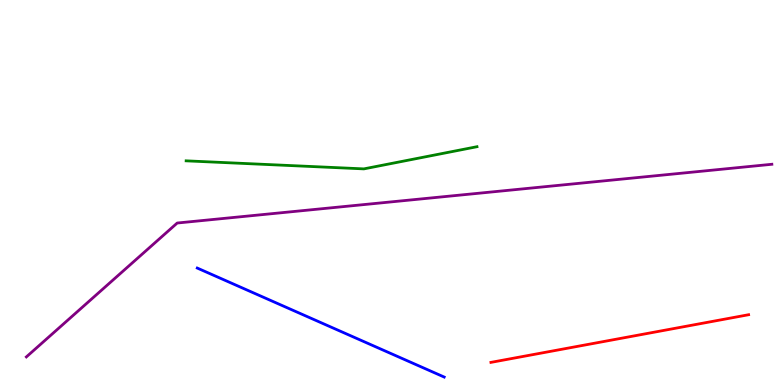[{'lines': ['blue', 'red'], 'intersections': []}, {'lines': ['green', 'red'], 'intersections': []}, {'lines': ['purple', 'red'], 'intersections': []}, {'lines': ['blue', 'green'], 'intersections': []}, {'lines': ['blue', 'purple'], 'intersections': []}, {'lines': ['green', 'purple'], 'intersections': []}]